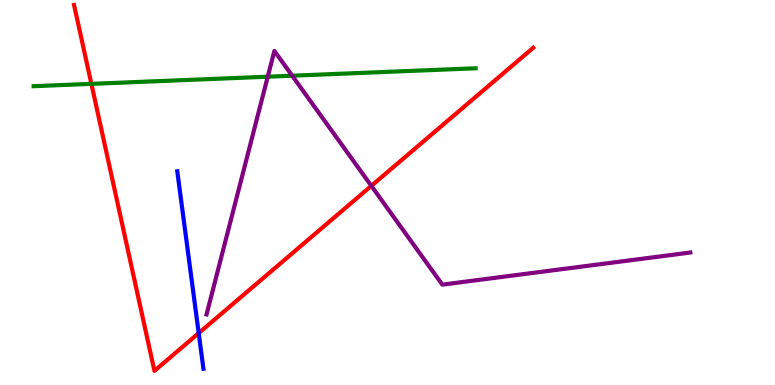[{'lines': ['blue', 'red'], 'intersections': [{'x': 2.56, 'y': 1.35}]}, {'lines': ['green', 'red'], 'intersections': [{'x': 1.18, 'y': 7.82}]}, {'lines': ['purple', 'red'], 'intersections': [{'x': 4.79, 'y': 5.17}]}, {'lines': ['blue', 'green'], 'intersections': []}, {'lines': ['blue', 'purple'], 'intersections': []}, {'lines': ['green', 'purple'], 'intersections': [{'x': 3.45, 'y': 8.01}, {'x': 3.77, 'y': 8.03}]}]